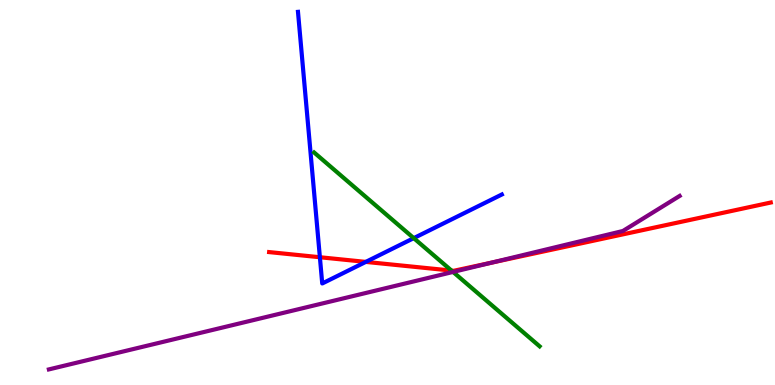[{'lines': ['blue', 'red'], 'intersections': [{'x': 4.13, 'y': 3.32}, {'x': 4.72, 'y': 3.2}]}, {'lines': ['green', 'red'], 'intersections': [{'x': 5.83, 'y': 2.97}]}, {'lines': ['purple', 'red'], 'intersections': [{'x': 6.35, 'y': 3.18}]}, {'lines': ['blue', 'green'], 'intersections': [{'x': 5.34, 'y': 3.81}]}, {'lines': ['blue', 'purple'], 'intersections': []}, {'lines': ['green', 'purple'], 'intersections': [{'x': 5.85, 'y': 2.94}]}]